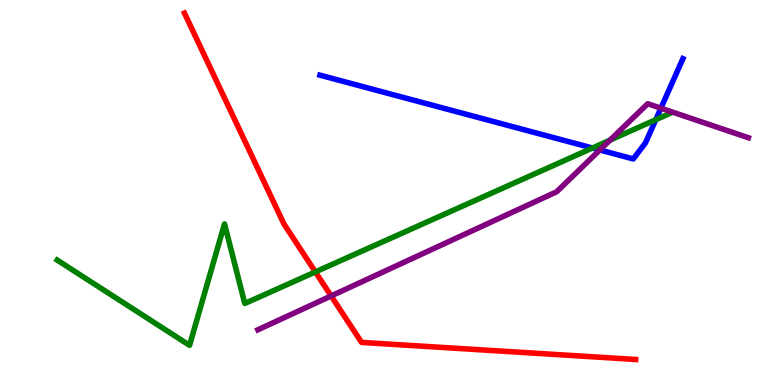[{'lines': ['blue', 'red'], 'intersections': []}, {'lines': ['green', 'red'], 'intersections': [{'x': 4.07, 'y': 2.94}]}, {'lines': ['purple', 'red'], 'intersections': [{'x': 4.27, 'y': 2.31}]}, {'lines': ['blue', 'green'], 'intersections': [{'x': 7.64, 'y': 6.16}, {'x': 8.46, 'y': 6.89}]}, {'lines': ['blue', 'purple'], 'intersections': [{'x': 7.74, 'y': 6.1}, {'x': 8.53, 'y': 7.19}]}, {'lines': ['green', 'purple'], 'intersections': [{'x': 7.87, 'y': 6.36}]}]